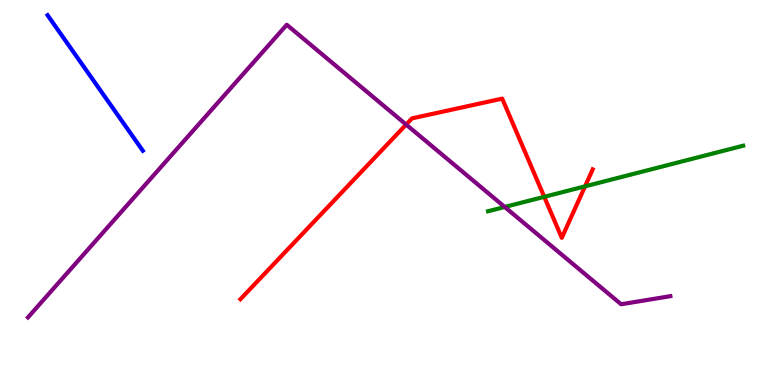[{'lines': ['blue', 'red'], 'intersections': []}, {'lines': ['green', 'red'], 'intersections': [{'x': 7.02, 'y': 4.89}, {'x': 7.55, 'y': 5.16}]}, {'lines': ['purple', 'red'], 'intersections': [{'x': 5.24, 'y': 6.76}]}, {'lines': ['blue', 'green'], 'intersections': []}, {'lines': ['blue', 'purple'], 'intersections': []}, {'lines': ['green', 'purple'], 'intersections': [{'x': 6.51, 'y': 4.62}]}]